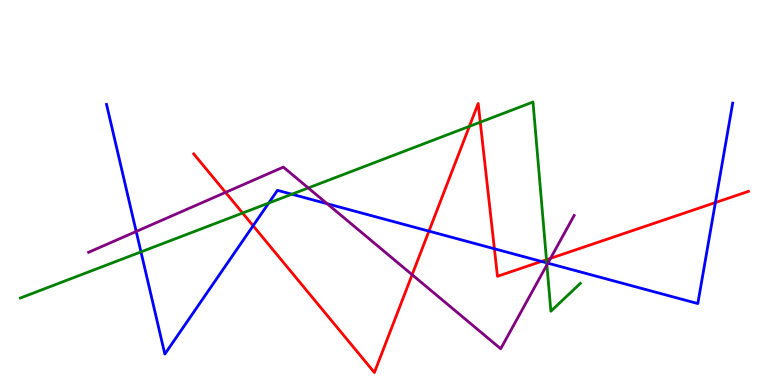[{'lines': ['blue', 'red'], 'intersections': [{'x': 3.27, 'y': 4.14}, {'x': 5.53, 'y': 4.0}, {'x': 6.38, 'y': 3.54}, {'x': 6.99, 'y': 3.21}, {'x': 9.23, 'y': 4.74}]}, {'lines': ['green', 'red'], 'intersections': [{'x': 3.13, 'y': 4.47}, {'x': 6.06, 'y': 6.72}, {'x': 6.2, 'y': 6.83}, {'x': 7.05, 'y': 3.25}]}, {'lines': ['purple', 'red'], 'intersections': [{'x': 2.91, 'y': 5.0}, {'x': 5.32, 'y': 2.86}, {'x': 7.1, 'y': 3.29}]}, {'lines': ['blue', 'green'], 'intersections': [{'x': 1.82, 'y': 3.46}, {'x': 3.47, 'y': 4.73}, {'x': 3.77, 'y': 4.96}, {'x': 7.05, 'y': 3.17}]}, {'lines': ['blue', 'purple'], 'intersections': [{'x': 1.76, 'y': 3.99}, {'x': 4.22, 'y': 4.71}, {'x': 7.07, 'y': 3.16}]}, {'lines': ['green', 'purple'], 'intersections': [{'x': 3.98, 'y': 5.12}, {'x': 7.06, 'y': 3.12}]}]